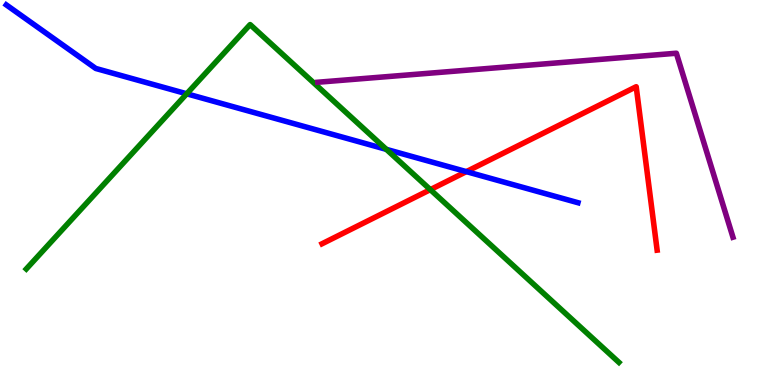[{'lines': ['blue', 'red'], 'intersections': [{'x': 6.02, 'y': 5.54}]}, {'lines': ['green', 'red'], 'intersections': [{'x': 5.55, 'y': 5.07}]}, {'lines': ['purple', 'red'], 'intersections': []}, {'lines': ['blue', 'green'], 'intersections': [{'x': 2.41, 'y': 7.56}, {'x': 4.99, 'y': 6.12}]}, {'lines': ['blue', 'purple'], 'intersections': []}, {'lines': ['green', 'purple'], 'intersections': []}]